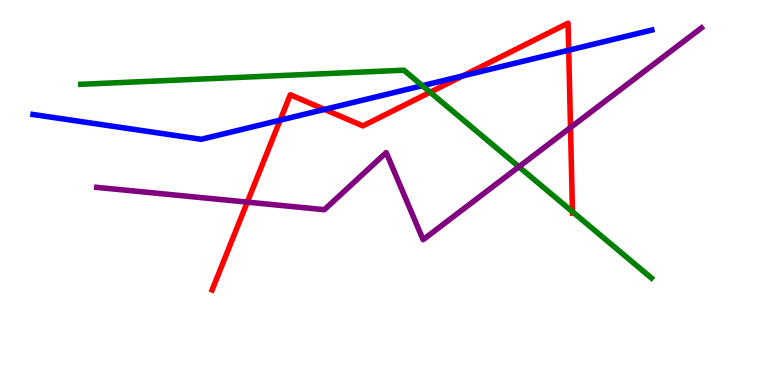[{'lines': ['blue', 'red'], 'intersections': [{'x': 3.61, 'y': 6.88}, {'x': 4.19, 'y': 7.16}, {'x': 5.97, 'y': 8.03}, {'x': 7.34, 'y': 8.7}]}, {'lines': ['green', 'red'], 'intersections': [{'x': 5.55, 'y': 7.6}, {'x': 7.39, 'y': 4.5}]}, {'lines': ['purple', 'red'], 'intersections': [{'x': 3.19, 'y': 4.75}, {'x': 7.36, 'y': 6.69}]}, {'lines': ['blue', 'green'], 'intersections': [{'x': 5.45, 'y': 7.77}]}, {'lines': ['blue', 'purple'], 'intersections': []}, {'lines': ['green', 'purple'], 'intersections': [{'x': 6.7, 'y': 5.67}]}]